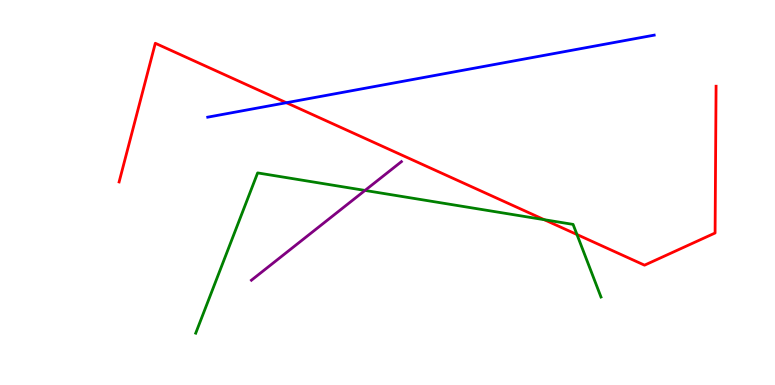[{'lines': ['blue', 'red'], 'intersections': [{'x': 3.7, 'y': 7.33}]}, {'lines': ['green', 'red'], 'intersections': [{'x': 7.02, 'y': 4.29}, {'x': 7.44, 'y': 3.91}]}, {'lines': ['purple', 'red'], 'intersections': []}, {'lines': ['blue', 'green'], 'intersections': []}, {'lines': ['blue', 'purple'], 'intersections': []}, {'lines': ['green', 'purple'], 'intersections': [{'x': 4.71, 'y': 5.05}]}]